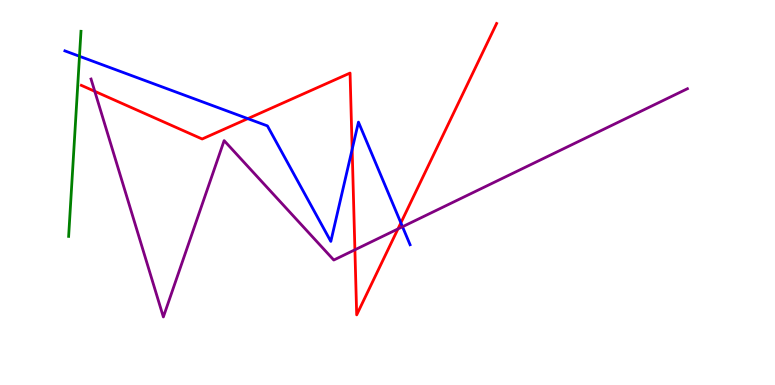[{'lines': ['blue', 'red'], 'intersections': [{'x': 3.2, 'y': 6.92}, {'x': 4.54, 'y': 6.12}, {'x': 5.17, 'y': 4.21}]}, {'lines': ['green', 'red'], 'intersections': []}, {'lines': ['purple', 'red'], 'intersections': [{'x': 1.22, 'y': 7.63}, {'x': 4.58, 'y': 3.51}, {'x': 5.13, 'y': 4.05}]}, {'lines': ['blue', 'green'], 'intersections': [{'x': 1.03, 'y': 8.54}]}, {'lines': ['blue', 'purple'], 'intersections': [{'x': 5.19, 'y': 4.11}]}, {'lines': ['green', 'purple'], 'intersections': []}]